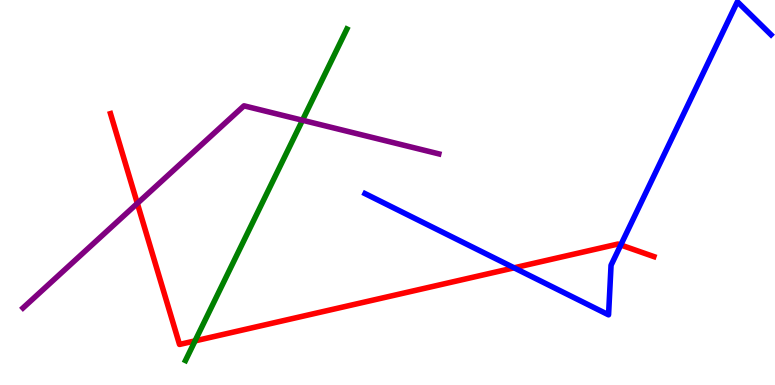[{'lines': ['blue', 'red'], 'intersections': [{'x': 6.63, 'y': 3.04}, {'x': 8.01, 'y': 3.64}]}, {'lines': ['green', 'red'], 'intersections': [{'x': 2.52, 'y': 1.15}]}, {'lines': ['purple', 'red'], 'intersections': [{'x': 1.77, 'y': 4.72}]}, {'lines': ['blue', 'green'], 'intersections': []}, {'lines': ['blue', 'purple'], 'intersections': []}, {'lines': ['green', 'purple'], 'intersections': [{'x': 3.9, 'y': 6.88}]}]